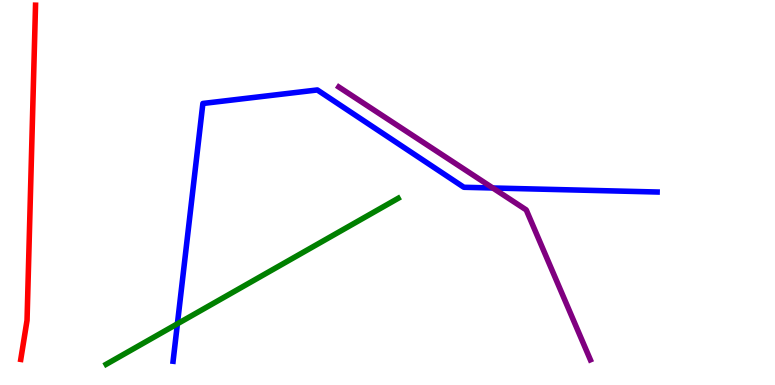[{'lines': ['blue', 'red'], 'intersections': []}, {'lines': ['green', 'red'], 'intersections': []}, {'lines': ['purple', 'red'], 'intersections': []}, {'lines': ['blue', 'green'], 'intersections': [{'x': 2.29, 'y': 1.59}]}, {'lines': ['blue', 'purple'], 'intersections': [{'x': 6.36, 'y': 5.12}]}, {'lines': ['green', 'purple'], 'intersections': []}]